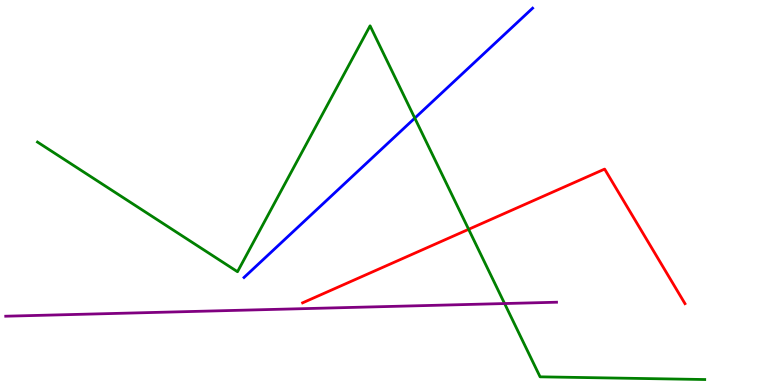[{'lines': ['blue', 'red'], 'intersections': []}, {'lines': ['green', 'red'], 'intersections': [{'x': 6.05, 'y': 4.04}]}, {'lines': ['purple', 'red'], 'intersections': []}, {'lines': ['blue', 'green'], 'intersections': [{'x': 5.35, 'y': 6.93}]}, {'lines': ['blue', 'purple'], 'intersections': []}, {'lines': ['green', 'purple'], 'intersections': [{'x': 6.51, 'y': 2.12}]}]